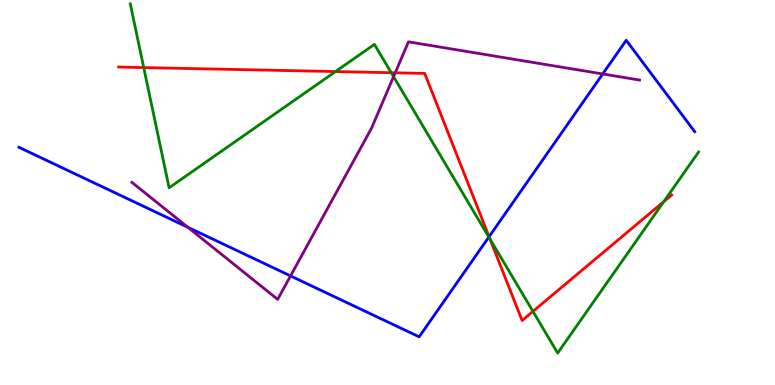[{'lines': ['blue', 'red'], 'intersections': [{'x': 6.31, 'y': 3.85}]}, {'lines': ['green', 'red'], 'intersections': [{'x': 1.85, 'y': 8.24}, {'x': 4.33, 'y': 8.14}, {'x': 5.05, 'y': 8.11}, {'x': 6.32, 'y': 3.79}, {'x': 6.88, 'y': 1.91}, {'x': 8.57, 'y': 4.76}]}, {'lines': ['purple', 'red'], 'intersections': [{'x': 5.1, 'y': 8.11}]}, {'lines': ['blue', 'green'], 'intersections': [{'x': 6.31, 'y': 3.84}]}, {'lines': ['blue', 'purple'], 'intersections': [{'x': 2.42, 'y': 4.1}, {'x': 3.75, 'y': 2.83}, {'x': 7.78, 'y': 8.08}]}, {'lines': ['green', 'purple'], 'intersections': [{'x': 5.08, 'y': 8.01}]}]